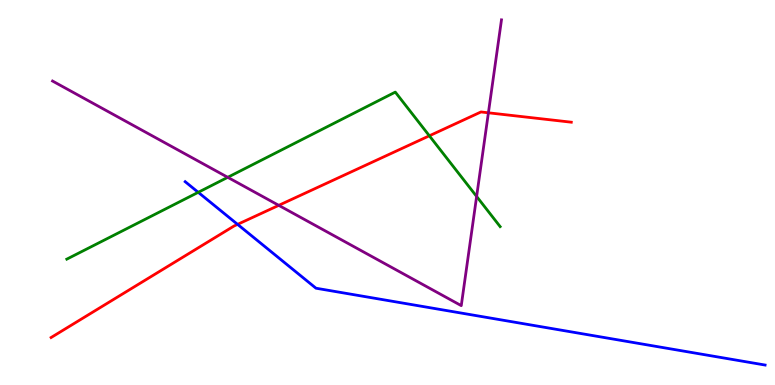[{'lines': ['blue', 'red'], 'intersections': [{'x': 3.07, 'y': 4.17}]}, {'lines': ['green', 'red'], 'intersections': [{'x': 5.54, 'y': 6.47}]}, {'lines': ['purple', 'red'], 'intersections': [{'x': 3.6, 'y': 4.67}, {'x': 6.3, 'y': 7.07}]}, {'lines': ['blue', 'green'], 'intersections': [{'x': 2.56, 'y': 5.0}]}, {'lines': ['blue', 'purple'], 'intersections': []}, {'lines': ['green', 'purple'], 'intersections': [{'x': 2.94, 'y': 5.39}, {'x': 6.15, 'y': 4.9}]}]